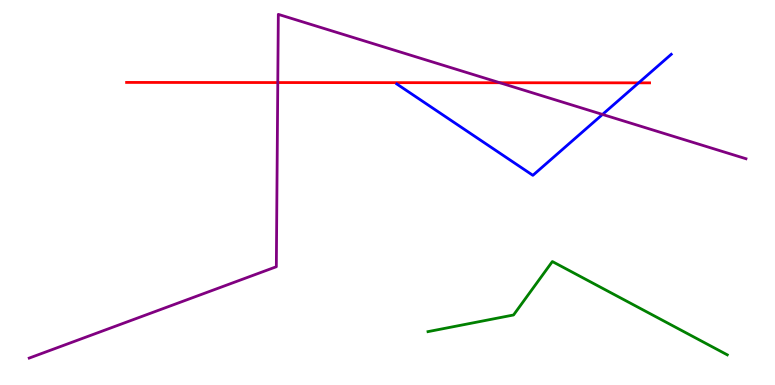[{'lines': ['blue', 'red'], 'intersections': [{'x': 8.24, 'y': 7.85}]}, {'lines': ['green', 'red'], 'intersections': []}, {'lines': ['purple', 'red'], 'intersections': [{'x': 3.58, 'y': 7.86}, {'x': 6.45, 'y': 7.85}]}, {'lines': ['blue', 'green'], 'intersections': []}, {'lines': ['blue', 'purple'], 'intersections': [{'x': 7.77, 'y': 7.03}]}, {'lines': ['green', 'purple'], 'intersections': []}]